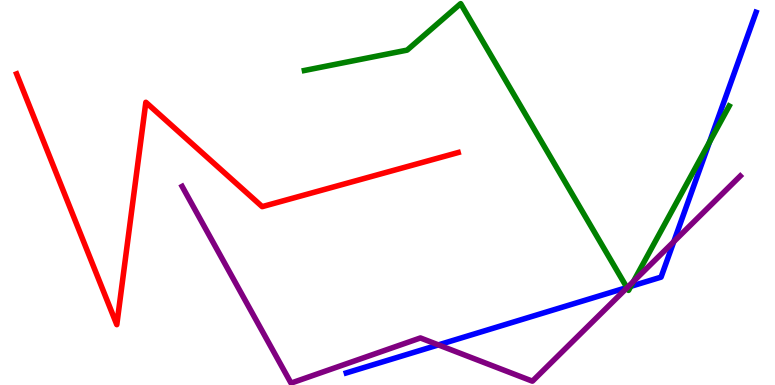[{'lines': ['blue', 'red'], 'intersections': []}, {'lines': ['green', 'red'], 'intersections': []}, {'lines': ['purple', 'red'], 'intersections': []}, {'lines': ['blue', 'green'], 'intersections': [{'x': 8.09, 'y': 2.53}, {'x': 8.14, 'y': 2.56}, {'x': 9.15, 'y': 6.31}]}, {'lines': ['blue', 'purple'], 'intersections': [{'x': 5.66, 'y': 1.04}, {'x': 8.1, 'y': 2.54}, {'x': 8.69, 'y': 3.72}]}, {'lines': ['green', 'purple'], 'intersections': [{'x': 8.09, 'y': 2.53}, {'x': 8.17, 'y': 2.69}]}]